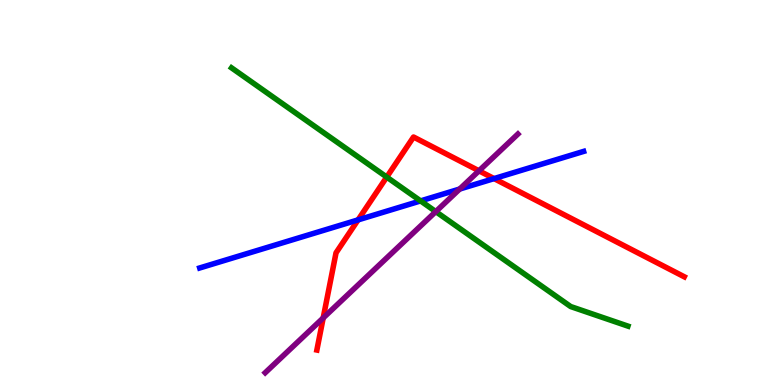[{'lines': ['blue', 'red'], 'intersections': [{'x': 4.62, 'y': 4.29}, {'x': 6.38, 'y': 5.36}]}, {'lines': ['green', 'red'], 'intersections': [{'x': 4.99, 'y': 5.4}]}, {'lines': ['purple', 'red'], 'intersections': [{'x': 4.17, 'y': 1.74}, {'x': 6.18, 'y': 5.56}]}, {'lines': ['blue', 'green'], 'intersections': [{'x': 5.43, 'y': 4.78}]}, {'lines': ['blue', 'purple'], 'intersections': [{'x': 5.93, 'y': 5.09}]}, {'lines': ['green', 'purple'], 'intersections': [{'x': 5.62, 'y': 4.5}]}]